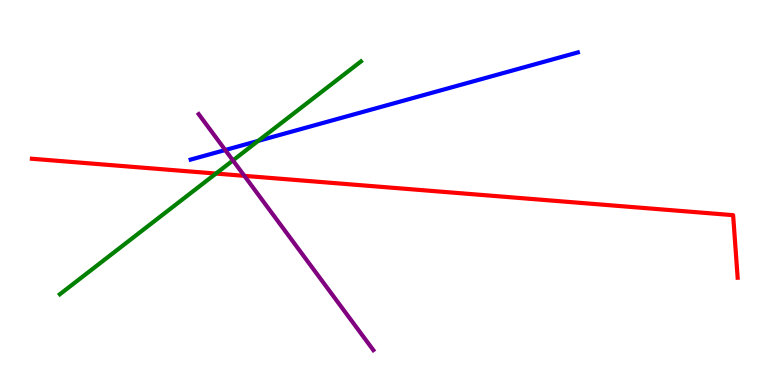[{'lines': ['blue', 'red'], 'intersections': []}, {'lines': ['green', 'red'], 'intersections': [{'x': 2.79, 'y': 5.49}]}, {'lines': ['purple', 'red'], 'intersections': [{'x': 3.15, 'y': 5.43}]}, {'lines': ['blue', 'green'], 'intersections': [{'x': 3.33, 'y': 6.34}]}, {'lines': ['blue', 'purple'], 'intersections': [{'x': 2.91, 'y': 6.1}]}, {'lines': ['green', 'purple'], 'intersections': [{'x': 3.01, 'y': 5.83}]}]